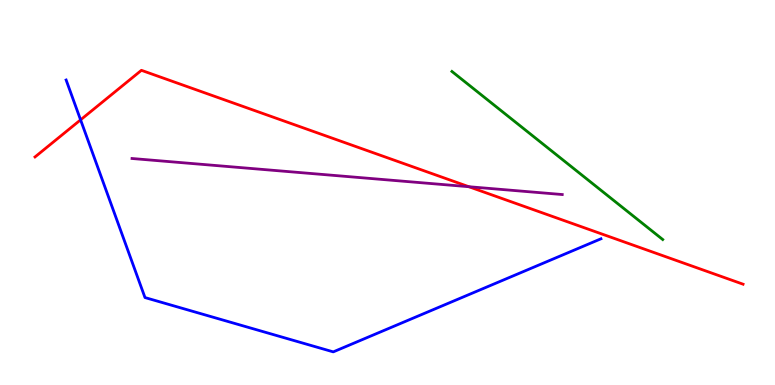[{'lines': ['blue', 'red'], 'intersections': [{'x': 1.04, 'y': 6.89}]}, {'lines': ['green', 'red'], 'intersections': []}, {'lines': ['purple', 'red'], 'intersections': [{'x': 6.05, 'y': 5.15}]}, {'lines': ['blue', 'green'], 'intersections': []}, {'lines': ['blue', 'purple'], 'intersections': []}, {'lines': ['green', 'purple'], 'intersections': []}]